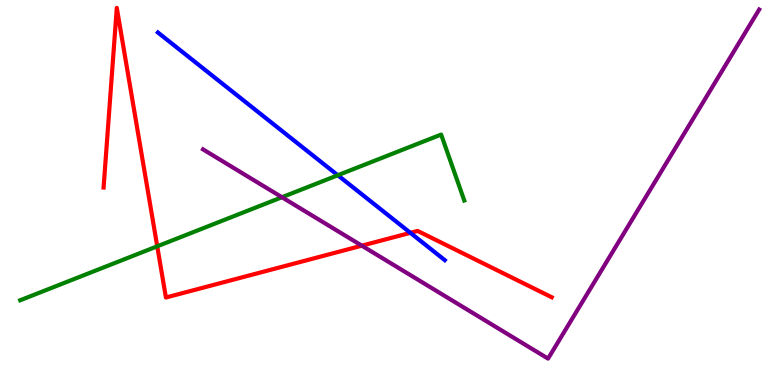[{'lines': ['blue', 'red'], 'intersections': [{'x': 5.3, 'y': 3.95}]}, {'lines': ['green', 'red'], 'intersections': [{'x': 2.03, 'y': 3.6}]}, {'lines': ['purple', 'red'], 'intersections': [{'x': 4.67, 'y': 3.62}]}, {'lines': ['blue', 'green'], 'intersections': [{'x': 4.36, 'y': 5.45}]}, {'lines': ['blue', 'purple'], 'intersections': []}, {'lines': ['green', 'purple'], 'intersections': [{'x': 3.64, 'y': 4.88}]}]